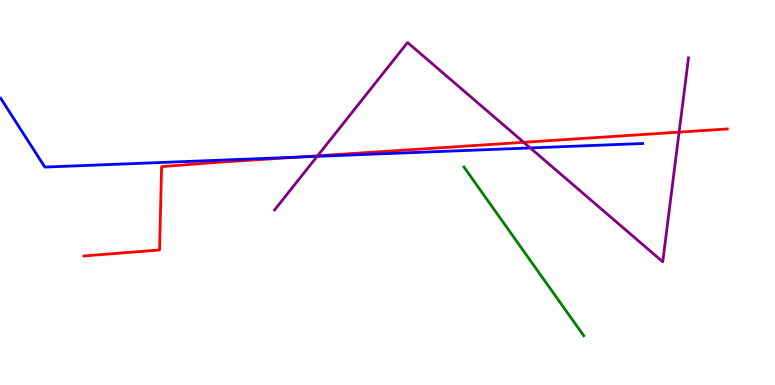[{'lines': ['blue', 'red'], 'intersections': [{'x': 3.84, 'y': 5.92}]}, {'lines': ['green', 'red'], 'intersections': []}, {'lines': ['purple', 'red'], 'intersections': [{'x': 4.1, 'y': 5.95}, {'x': 6.76, 'y': 6.3}, {'x': 8.76, 'y': 6.57}]}, {'lines': ['blue', 'green'], 'intersections': []}, {'lines': ['blue', 'purple'], 'intersections': [{'x': 4.09, 'y': 5.94}, {'x': 6.84, 'y': 6.16}]}, {'lines': ['green', 'purple'], 'intersections': []}]